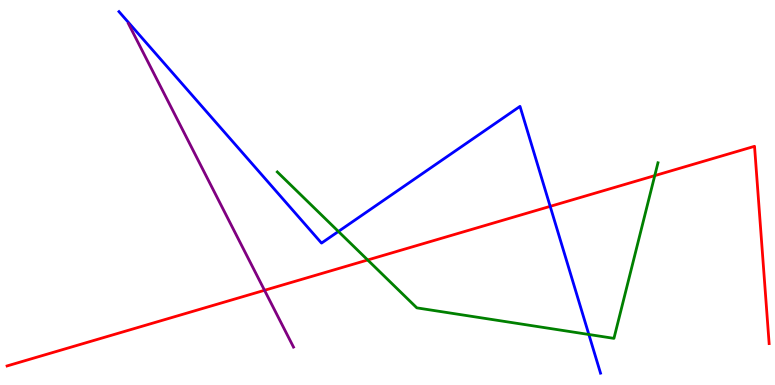[{'lines': ['blue', 'red'], 'intersections': [{'x': 7.1, 'y': 4.64}]}, {'lines': ['green', 'red'], 'intersections': [{'x': 4.74, 'y': 3.25}, {'x': 8.45, 'y': 5.44}]}, {'lines': ['purple', 'red'], 'intersections': [{'x': 3.41, 'y': 2.46}]}, {'lines': ['blue', 'green'], 'intersections': [{'x': 4.37, 'y': 3.99}, {'x': 7.6, 'y': 1.31}]}, {'lines': ['blue', 'purple'], 'intersections': []}, {'lines': ['green', 'purple'], 'intersections': []}]